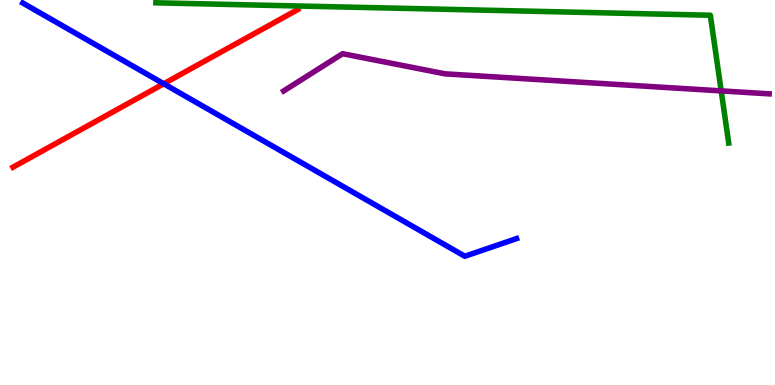[{'lines': ['blue', 'red'], 'intersections': [{'x': 2.11, 'y': 7.82}]}, {'lines': ['green', 'red'], 'intersections': []}, {'lines': ['purple', 'red'], 'intersections': []}, {'lines': ['blue', 'green'], 'intersections': []}, {'lines': ['blue', 'purple'], 'intersections': []}, {'lines': ['green', 'purple'], 'intersections': [{'x': 9.31, 'y': 7.64}]}]